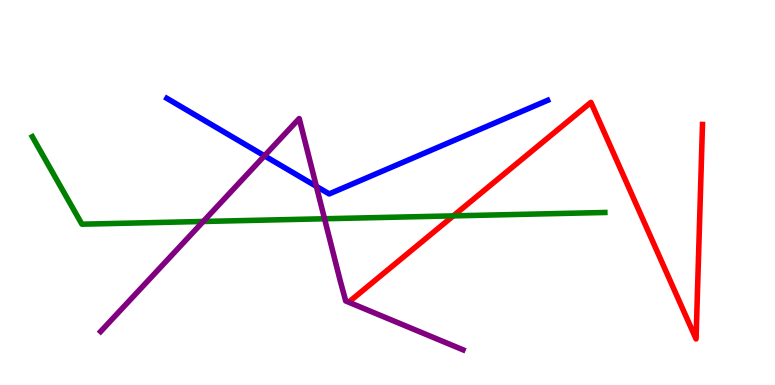[{'lines': ['blue', 'red'], 'intersections': []}, {'lines': ['green', 'red'], 'intersections': [{'x': 5.85, 'y': 4.39}]}, {'lines': ['purple', 'red'], 'intersections': []}, {'lines': ['blue', 'green'], 'intersections': []}, {'lines': ['blue', 'purple'], 'intersections': [{'x': 3.41, 'y': 5.95}, {'x': 4.08, 'y': 5.16}]}, {'lines': ['green', 'purple'], 'intersections': [{'x': 2.62, 'y': 4.25}, {'x': 4.19, 'y': 4.32}]}]